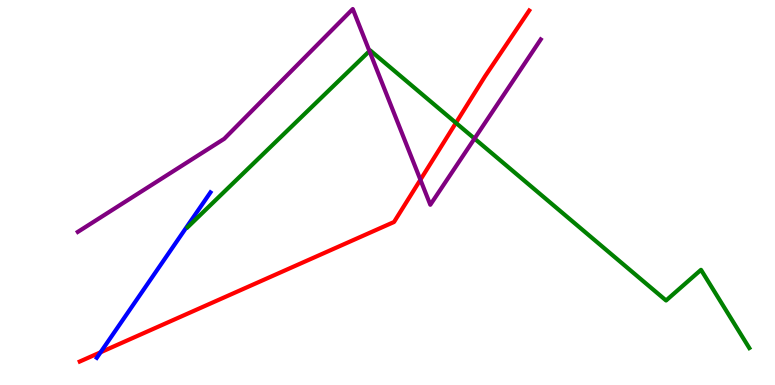[{'lines': ['blue', 'red'], 'intersections': [{'x': 1.3, 'y': 0.85}]}, {'lines': ['green', 'red'], 'intersections': [{'x': 5.88, 'y': 6.81}]}, {'lines': ['purple', 'red'], 'intersections': [{'x': 5.42, 'y': 5.33}]}, {'lines': ['blue', 'green'], 'intersections': []}, {'lines': ['blue', 'purple'], 'intersections': []}, {'lines': ['green', 'purple'], 'intersections': [{'x': 4.77, 'y': 8.67}, {'x': 6.12, 'y': 6.4}]}]